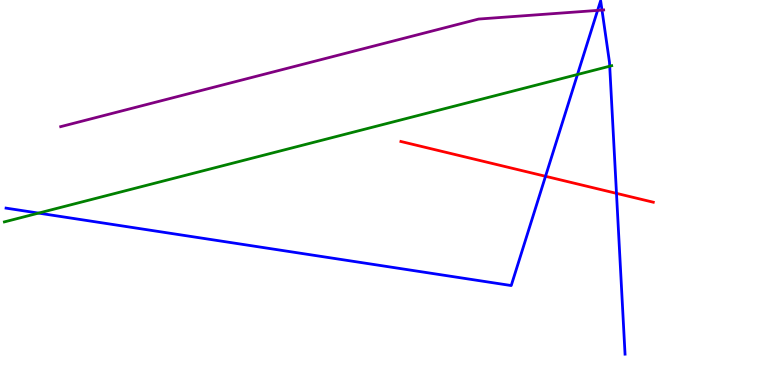[{'lines': ['blue', 'red'], 'intersections': [{'x': 7.04, 'y': 5.42}, {'x': 7.95, 'y': 4.98}]}, {'lines': ['green', 'red'], 'intersections': []}, {'lines': ['purple', 'red'], 'intersections': []}, {'lines': ['blue', 'green'], 'intersections': [{'x': 0.498, 'y': 4.46}, {'x': 7.45, 'y': 8.06}, {'x': 7.87, 'y': 8.28}]}, {'lines': ['blue', 'purple'], 'intersections': [{'x': 7.71, 'y': 9.73}, {'x': 7.77, 'y': 9.74}]}, {'lines': ['green', 'purple'], 'intersections': []}]